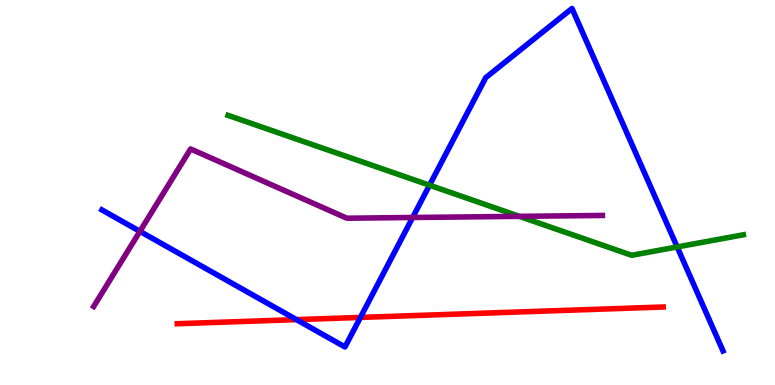[{'lines': ['blue', 'red'], 'intersections': [{'x': 3.83, 'y': 1.7}, {'x': 4.65, 'y': 1.76}]}, {'lines': ['green', 'red'], 'intersections': []}, {'lines': ['purple', 'red'], 'intersections': []}, {'lines': ['blue', 'green'], 'intersections': [{'x': 5.54, 'y': 5.19}, {'x': 8.74, 'y': 3.59}]}, {'lines': ['blue', 'purple'], 'intersections': [{'x': 1.81, 'y': 3.99}, {'x': 5.32, 'y': 4.35}]}, {'lines': ['green', 'purple'], 'intersections': [{'x': 6.7, 'y': 4.38}]}]